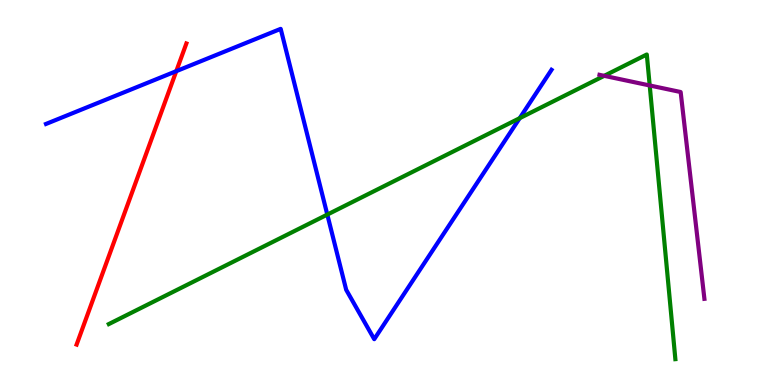[{'lines': ['blue', 'red'], 'intersections': [{'x': 2.27, 'y': 8.15}]}, {'lines': ['green', 'red'], 'intersections': []}, {'lines': ['purple', 'red'], 'intersections': []}, {'lines': ['blue', 'green'], 'intersections': [{'x': 4.22, 'y': 4.43}, {'x': 6.71, 'y': 6.93}]}, {'lines': ['blue', 'purple'], 'intersections': []}, {'lines': ['green', 'purple'], 'intersections': [{'x': 7.8, 'y': 8.03}, {'x': 8.38, 'y': 7.78}]}]